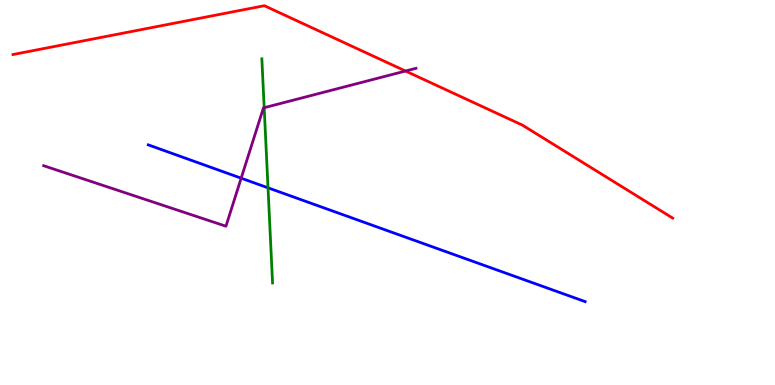[{'lines': ['blue', 'red'], 'intersections': []}, {'lines': ['green', 'red'], 'intersections': []}, {'lines': ['purple', 'red'], 'intersections': [{'x': 5.23, 'y': 8.16}]}, {'lines': ['blue', 'green'], 'intersections': [{'x': 3.46, 'y': 5.12}]}, {'lines': ['blue', 'purple'], 'intersections': [{'x': 3.11, 'y': 5.37}]}, {'lines': ['green', 'purple'], 'intersections': [{'x': 3.41, 'y': 7.2}]}]